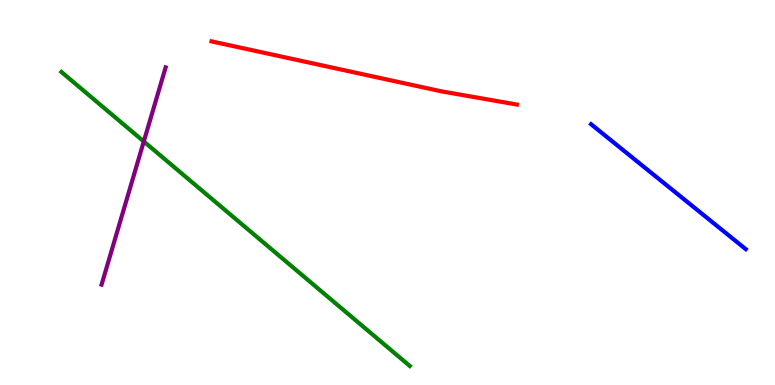[{'lines': ['blue', 'red'], 'intersections': []}, {'lines': ['green', 'red'], 'intersections': []}, {'lines': ['purple', 'red'], 'intersections': []}, {'lines': ['blue', 'green'], 'intersections': []}, {'lines': ['blue', 'purple'], 'intersections': []}, {'lines': ['green', 'purple'], 'intersections': [{'x': 1.86, 'y': 6.33}]}]